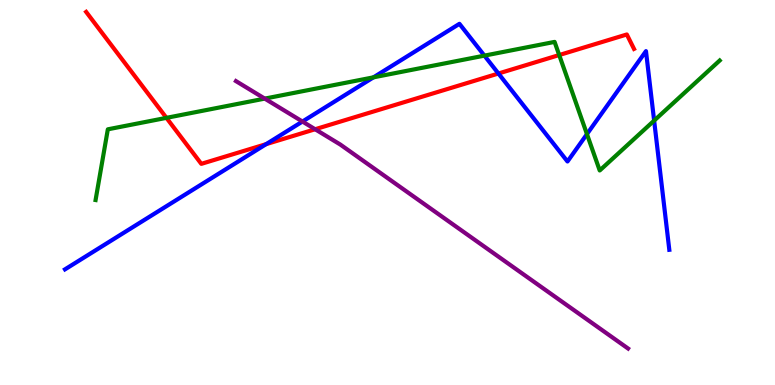[{'lines': ['blue', 'red'], 'intersections': [{'x': 3.43, 'y': 6.26}, {'x': 6.43, 'y': 8.09}]}, {'lines': ['green', 'red'], 'intersections': [{'x': 2.15, 'y': 6.94}, {'x': 7.22, 'y': 8.57}]}, {'lines': ['purple', 'red'], 'intersections': [{'x': 4.07, 'y': 6.64}]}, {'lines': ['blue', 'green'], 'intersections': [{'x': 4.82, 'y': 7.99}, {'x': 6.25, 'y': 8.55}, {'x': 7.57, 'y': 6.52}, {'x': 8.44, 'y': 6.87}]}, {'lines': ['blue', 'purple'], 'intersections': [{'x': 3.9, 'y': 6.84}]}, {'lines': ['green', 'purple'], 'intersections': [{'x': 3.42, 'y': 7.44}]}]